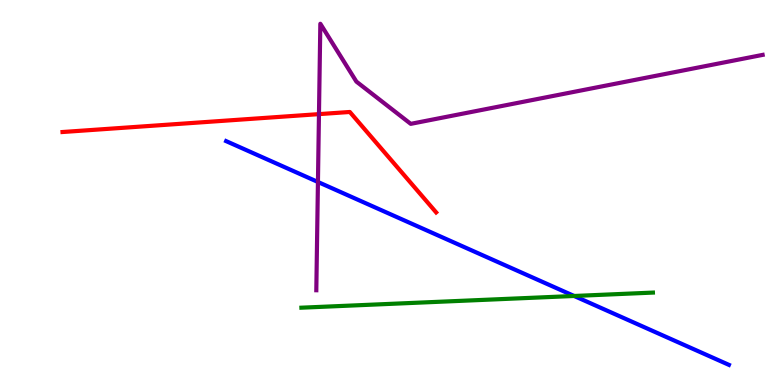[{'lines': ['blue', 'red'], 'intersections': []}, {'lines': ['green', 'red'], 'intersections': []}, {'lines': ['purple', 'red'], 'intersections': [{'x': 4.12, 'y': 7.04}]}, {'lines': ['blue', 'green'], 'intersections': [{'x': 7.41, 'y': 2.31}]}, {'lines': ['blue', 'purple'], 'intersections': [{'x': 4.1, 'y': 5.27}]}, {'lines': ['green', 'purple'], 'intersections': []}]